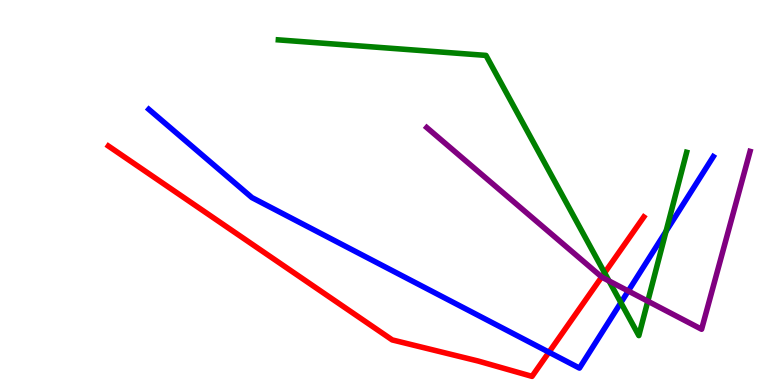[{'lines': ['blue', 'red'], 'intersections': [{'x': 7.08, 'y': 0.852}]}, {'lines': ['green', 'red'], 'intersections': [{'x': 7.8, 'y': 2.91}]}, {'lines': ['purple', 'red'], 'intersections': [{'x': 7.76, 'y': 2.81}]}, {'lines': ['blue', 'green'], 'intersections': [{'x': 8.01, 'y': 2.14}, {'x': 8.59, 'y': 3.99}]}, {'lines': ['blue', 'purple'], 'intersections': [{'x': 8.11, 'y': 2.44}]}, {'lines': ['green', 'purple'], 'intersections': [{'x': 7.86, 'y': 2.7}, {'x': 8.36, 'y': 2.18}]}]